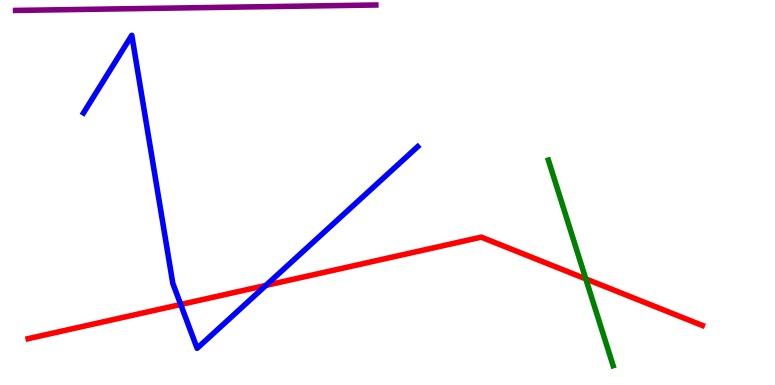[{'lines': ['blue', 'red'], 'intersections': [{'x': 2.33, 'y': 2.09}, {'x': 3.43, 'y': 2.59}]}, {'lines': ['green', 'red'], 'intersections': [{'x': 7.56, 'y': 2.76}]}, {'lines': ['purple', 'red'], 'intersections': []}, {'lines': ['blue', 'green'], 'intersections': []}, {'lines': ['blue', 'purple'], 'intersections': []}, {'lines': ['green', 'purple'], 'intersections': []}]